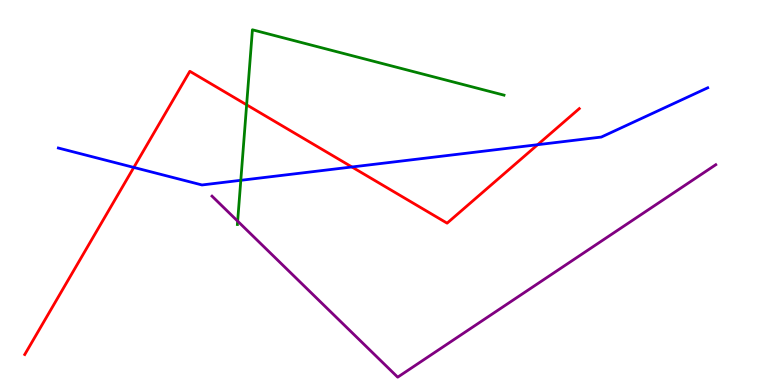[{'lines': ['blue', 'red'], 'intersections': [{'x': 1.73, 'y': 5.65}, {'x': 4.54, 'y': 5.66}, {'x': 6.94, 'y': 6.24}]}, {'lines': ['green', 'red'], 'intersections': [{'x': 3.18, 'y': 7.28}]}, {'lines': ['purple', 'red'], 'intersections': []}, {'lines': ['blue', 'green'], 'intersections': [{'x': 3.11, 'y': 5.32}]}, {'lines': ['blue', 'purple'], 'intersections': []}, {'lines': ['green', 'purple'], 'intersections': [{'x': 3.07, 'y': 4.26}]}]